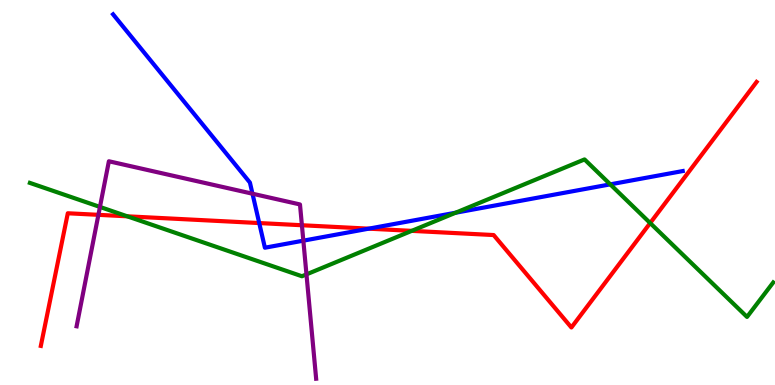[{'lines': ['blue', 'red'], 'intersections': [{'x': 3.34, 'y': 4.21}, {'x': 4.76, 'y': 4.06}]}, {'lines': ['green', 'red'], 'intersections': [{'x': 1.64, 'y': 4.38}, {'x': 5.31, 'y': 4.0}, {'x': 8.39, 'y': 4.21}]}, {'lines': ['purple', 'red'], 'intersections': [{'x': 1.27, 'y': 4.42}, {'x': 3.9, 'y': 4.15}]}, {'lines': ['blue', 'green'], 'intersections': [{'x': 5.88, 'y': 4.47}, {'x': 7.87, 'y': 5.21}]}, {'lines': ['blue', 'purple'], 'intersections': [{'x': 3.26, 'y': 4.97}, {'x': 3.91, 'y': 3.75}]}, {'lines': ['green', 'purple'], 'intersections': [{'x': 1.29, 'y': 4.63}, {'x': 3.95, 'y': 2.87}]}]